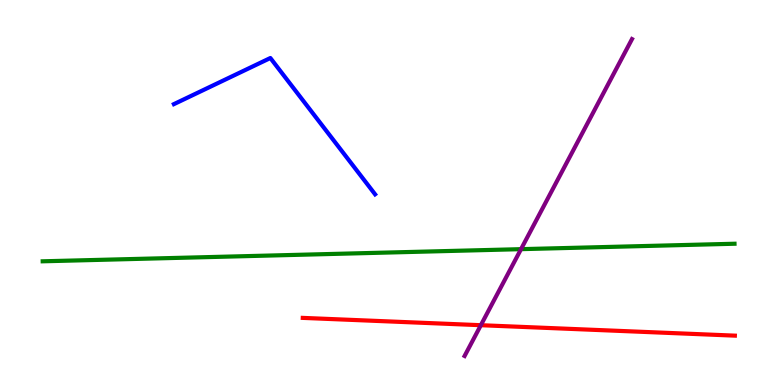[{'lines': ['blue', 'red'], 'intersections': []}, {'lines': ['green', 'red'], 'intersections': []}, {'lines': ['purple', 'red'], 'intersections': [{'x': 6.2, 'y': 1.55}]}, {'lines': ['blue', 'green'], 'intersections': []}, {'lines': ['blue', 'purple'], 'intersections': []}, {'lines': ['green', 'purple'], 'intersections': [{'x': 6.72, 'y': 3.53}]}]